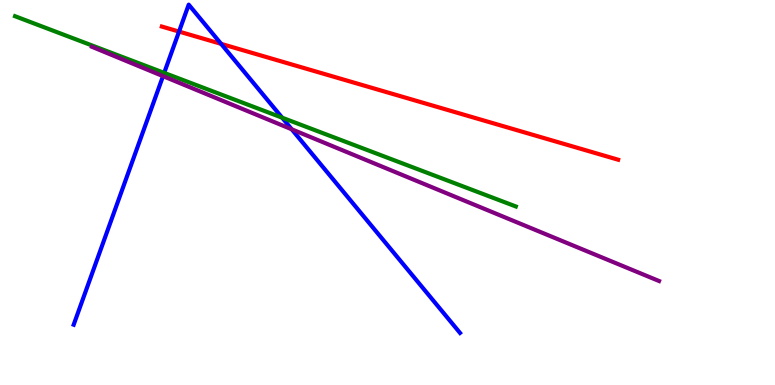[{'lines': ['blue', 'red'], 'intersections': [{'x': 2.31, 'y': 9.18}, {'x': 2.85, 'y': 8.86}]}, {'lines': ['green', 'red'], 'intersections': []}, {'lines': ['purple', 'red'], 'intersections': []}, {'lines': ['blue', 'green'], 'intersections': [{'x': 2.12, 'y': 8.11}, {'x': 3.64, 'y': 6.94}]}, {'lines': ['blue', 'purple'], 'intersections': [{'x': 2.1, 'y': 8.02}, {'x': 3.76, 'y': 6.64}]}, {'lines': ['green', 'purple'], 'intersections': []}]